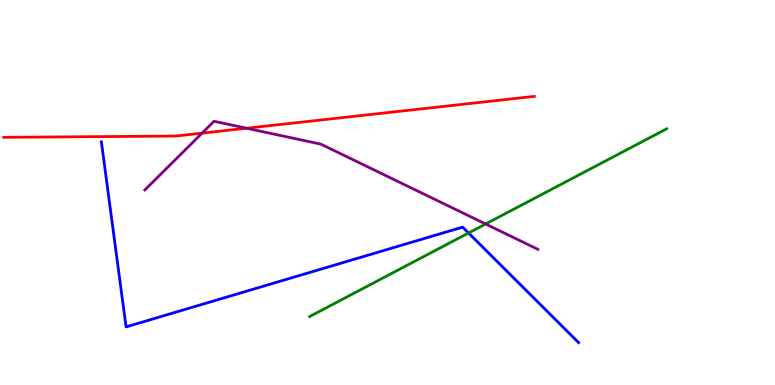[{'lines': ['blue', 'red'], 'intersections': []}, {'lines': ['green', 'red'], 'intersections': []}, {'lines': ['purple', 'red'], 'intersections': [{'x': 2.61, 'y': 6.54}, {'x': 3.18, 'y': 6.67}]}, {'lines': ['blue', 'green'], 'intersections': [{'x': 6.05, 'y': 3.95}]}, {'lines': ['blue', 'purple'], 'intersections': []}, {'lines': ['green', 'purple'], 'intersections': [{'x': 6.27, 'y': 4.18}]}]